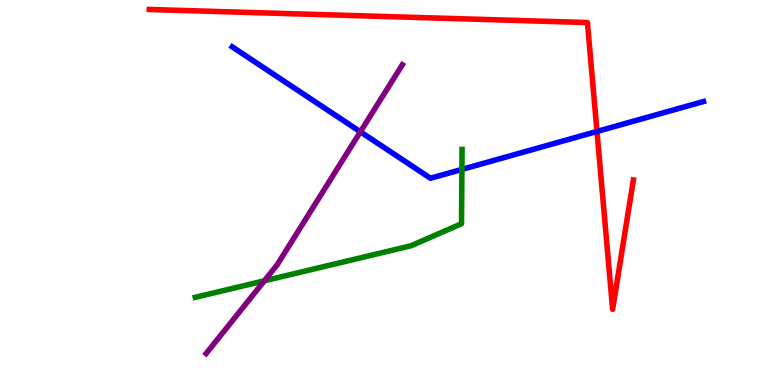[{'lines': ['blue', 'red'], 'intersections': [{'x': 7.7, 'y': 6.59}]}, {'lines': ['green', 'red'], 'intersections': []}, {'lines': ['purple', 'red'], 'intersections': []}, {'lines': ['blue', 'green'], 'intersections': [{'x': 5.96, 'y': 5.6}]}, {'lines': ['blue', 'purple'], 'intersections': [{'x': 4.65, 'y': 6.58}]}, {'lines': ['green', 'purple'], 'intersections': [{'x': 3.41, 'y': 2.71}]}]